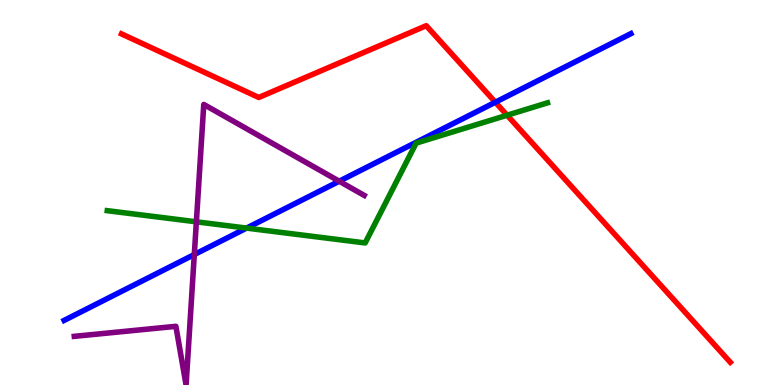[{'lines': ['blue', 'red'], 'intersections': [{'x': 6.39, 'y': 7.34}]}, {'lines': ['green', 'red'], 'intersections': [{'x': 6.54, 'y': 7.01}]}, {'lines': ['purple', 'red'], 'intersections': []}, {'lines': ['blue', 'green'], 'intersections': [{'x': 3.18, 'y': 4.08}]}, {'lines': ['blue', 'purple'], 'intersections': [{'x': 2.51, 'y': 3.39}, {'x': 4.38, 'y': 5.29}]}, {'lines': ['green', 'purple'], 'intersections': [{'x': 2.53, 'y': 4.24}]}]